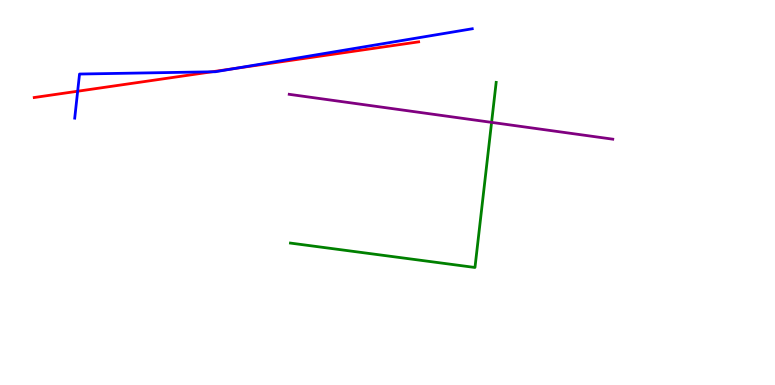[{'lines': ['blue', 'red'], 'intersections': [{'x': 1.0, 'y': 7.63}, {'x': 2.73, 'y': 8.13}, {'x': 3.03, 'y': 8.22}]}, {'lines': ['green', 'red'], 'intersections': []}, {'lines': ['purple', 'red'], 'intersections': []}, {'lines': ['blue', 'green'], 'intersections': []}, {'lines': ['blue', 'purple'], 'intersections': []}, {'lines': ['green', 'purple'], 'intersections': [{'x': 6.34, 'y': 6.82}]}]